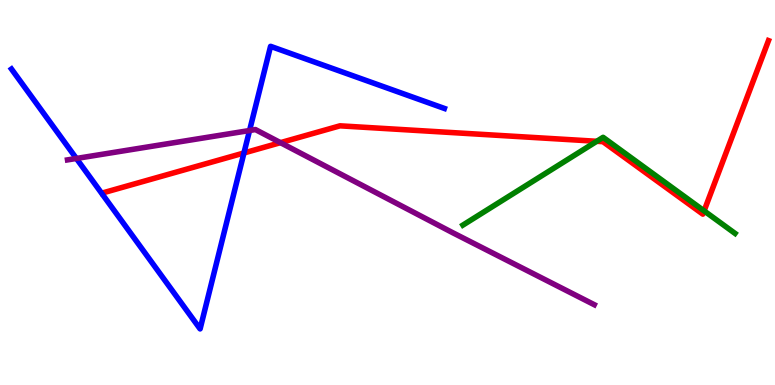[{'lines': ['blue', 'red'], 'intersections': [{'x': 3.15, 'y': 6.03}]}, {'lines': ['green', 'red'], 'intersections': [{'x': 7.7, 'y': 6.33}, {'x': 9.09, 'y': 4.52}]}, {'lines': ['purple', 'red'], 'intersections': [{'x': 3.62, 'y': 6.29}]}, {'lines': ['blue', 'green'], 'intersections': []}, {'lines': ['blue', 'purple'], 'intersections': [{'x': 0.986, 'y': 5.88}, {'x': 3.22, 'y': 6.61}]}, {'lines': ['green', 'purple'], 'intersections': []}]